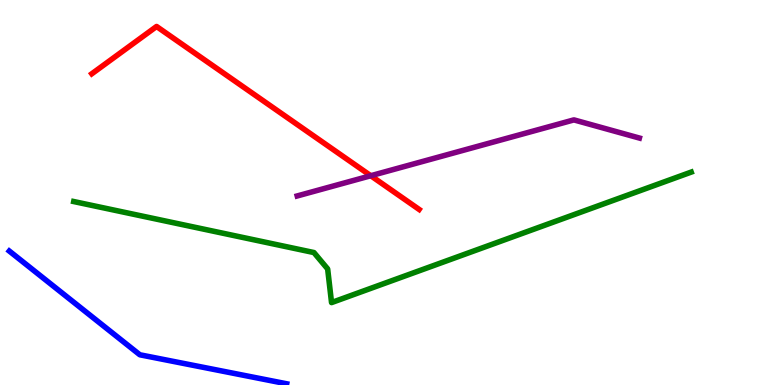[{'lines': ['blue', 'red'], 'intersections': []}, {'lines': ['green', 'red'], 'intersections': []}, {'lines': ['purple', 'red'], 'intersections': [{'x': 4.78, 'y': 5.44}]}, {'lines': ['blue', 'green'], 'intersections': []}, {'lines': ['blue', 'purple'], 'intersections': []}, {'lines': ['green', 'purple'], 'intersections': []}]